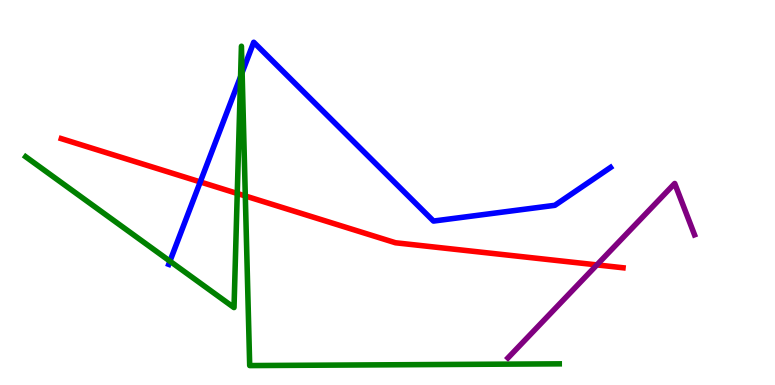[{'lines': ['blue', 'red'], 'intersections': [{'x': 2.58, 'y': 5.27}]}, {'lines': ['green', 'red'], 'intersections': [{'x': 3.06, 'y': 4.98}, {'x': 3.17, 'y': 4.91}]}, {'lines': ['purple', 'red'], 'intersections': [{'x': 7.7, 'y': 3.12}]}, {'lines': ['blue', 'green'], 'intersections': [{'x': 2.19, 'y': 3.22}, {'x': 3.1, 'y': 8.01}, {'x': 3.12, 'y': 8.11}]}, {'lines': ['blue', 'purple'], 'intersections': []}, {'lines': ['green', 'purple'], 'intersections': []}]